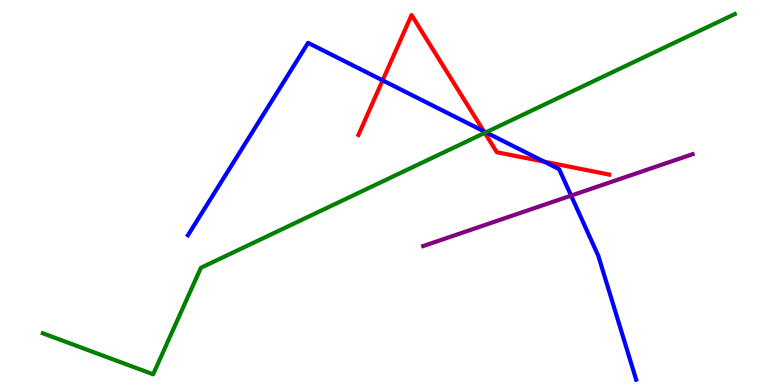[{'lines': ['blue', 'red'], 'intersections': [{'x': 4.94, 'y': 7.91}, {'x': 6.24, 'y': 6.59}, {'x': 7.02, 'y': 5.8}]}, {'lines': ['green', 'red'], 'intersections': [{'x': 6.26, 'y': 6.55}]}, {'lines': ['purple', 'red'], 'intersections': []}, {'lines': ['blue', 'green'], 'intersections': [{'x': 6.27, 'y': 6.56}]}, {'lines': ['blue', 'purple'], 'intersections': [{'x': 7.37, 'y': 4.92}]}, {'lines': ['green', 'purple'], 'intersections': []}]